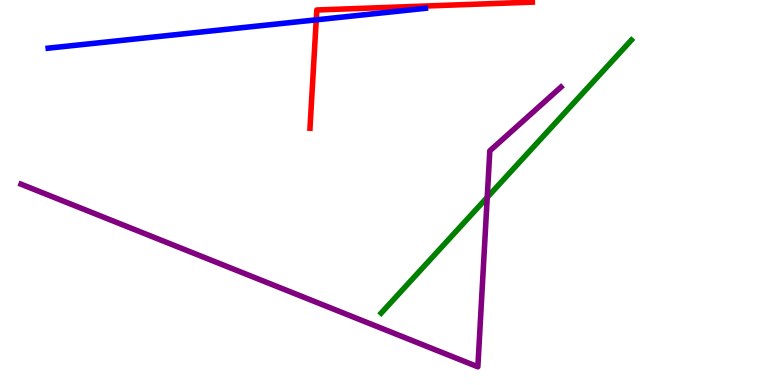[{'lines': ['blue', 'red'], 'intersections': [{'x': 4.08, 'y': 9.48}]}, {'lines': ['green', 'red'], 'intersections': []}, {'lines': ['purple', 'red'], 'intersections': []}, {'lines': ['blue', 'green'], 'intersections': []}, {'lines': ['blue', 'purple'], 'intersections': []}, {'lines': ['green', 'purple'], 'intersections': [{'x': 6.29, 'y': 4.87}]}]